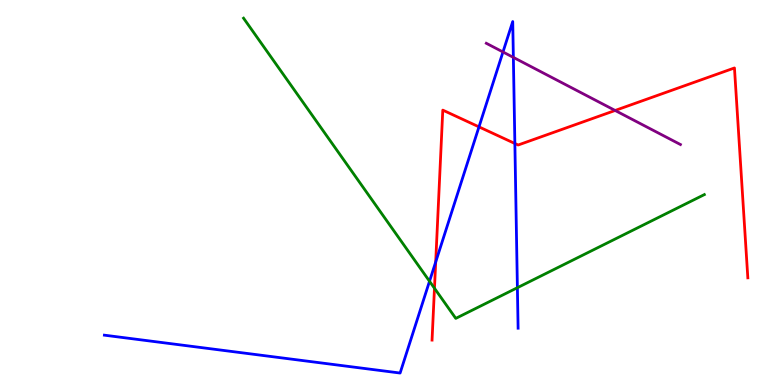[{'lines': ['blue', 'red'], 'intersections': [{'x': 5.62, 'y': 3.2}, {'x': 6.18, 'y': 6.7}, {'x': 6.64, 'y': 6.27}]}, {'lines': ['green', 'red'], 'intersections': [{'x': 5.61, 'y': 2.51}]}, {'lines': ['purple', 'red'], 'intersections': [{'x': 7.94, 'y': 7.13}]}, {'lines': ['blue', 'green'], 'intersections': [{'x': 5.54, 'y': 2.69}, {'x': 6.68, 'y': 2.53}]}, {'lines': ['blue', 'purple'], 'intersections': [{'x': 6.49, 'y': 8.65}, {'x': 6.62, 'y': 8.51}]}, {'lines': ['green', 'purple'], 'intersections': []}]